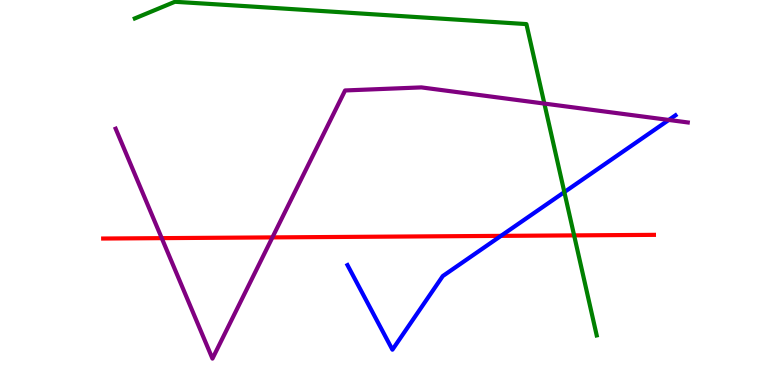[{'lines': ['blue', 'red'], 'intersections': [{'x': 6.46, 'y': 3.87}]}, {'lines': ['green', 'red'], 'intersections': [{'x': 7.41, 'y': 3.89}]}, {'lines': ['purple', 'red'], 'intersections': [{'x': 2.09, 'y': 3.81}, {'x': 3.52, 'y': 3.83}]}, {'lines': ['blue', 'green'], 'intersections': [{'x': 7.28, 'y': 5.01}]}, {'lines': ['blue', 'purple'], 'intersections': [{'x': 8.63, 'y': 6.88}]}, {'lines': ['green', 'purple'], 'intersections': [{'x': 7.02, 'y': 7.31}]}]